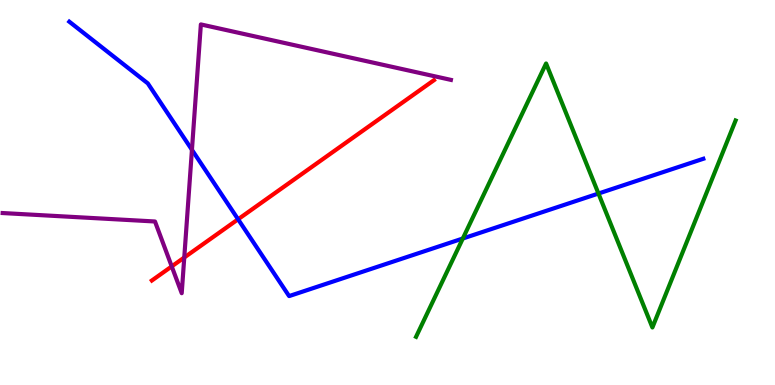[{'lines': ['blue', 'red'], 'intersections': [{'x': 3.07, 'y': 4.3}]}, {'lines': ['green', 'red'], 'intersections': []}, {'lines': ['purple', 'red'], 'intersections': [{'x': 2.22, 'y': 3.08}, {'x': 2.38, 'y': 3.31}]}, {'lines': ['blue', 'green'], 'intersections': [{'x': 5.97, 'y': 3.81}, {'x': 7.72, 'y': 4.97}]}, {'lines': ['blue', 'purple'], 'intersections': [{'x': 2.48, 'y': 6.11}]}, {'lines': ['green', 'purple'], 'intersections': []}]